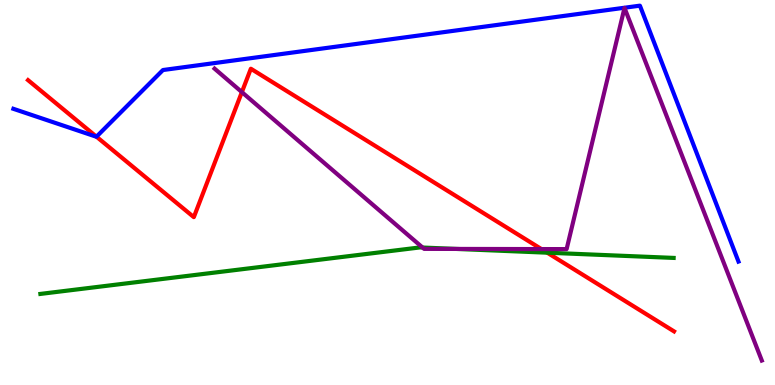[{'lines': ['blue', 'red'], 'intersections': [{'x': 1.24, 'y': 6.45}]}, {'lines': ['green', 'red'], 'intersections': [{'x': 7.06, 'y': 3.44}]}, {'lines': ['purple', 'red'], 'intersections': [{'x': 3.12, 'y': 7.61}, {'x': 6.99, 'y': 3.53}]}, {'lines': ['blue', 'green'], 'intersections': []}, {'lines': ['blue', 'purple'], 'intersections': []}, {'lines': ['green', 'purple'], 'intersections': [{'x': 5.45, 'y': 3.57}, {'x': 5.89, 'y': 3.53}]}]